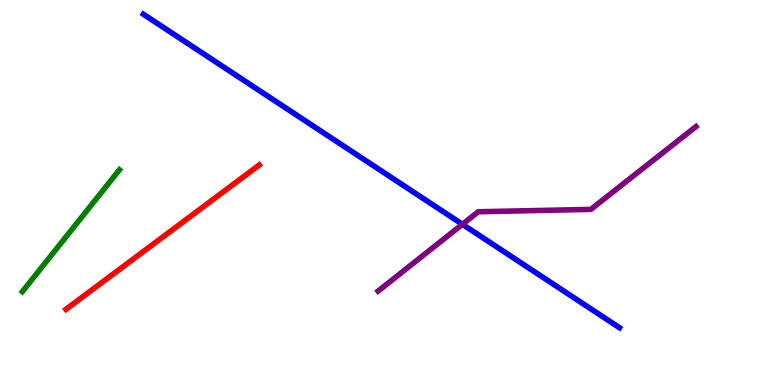[{'lines': ['blue', 'red'], 'intersections': []}, {'lines': ['green', 'red'], 'intersections': []}, {'lines': ['purple', 'red'], 'intersections': []}, {'lines': ['blue', 'green'], 'intersections': []}, {'lines': ['blue', 'purple'], 'intersections': [{'x': 5.97, 'y': 4.17}]}, {'lines': ['green', 'purple'], 'intersections': []}]